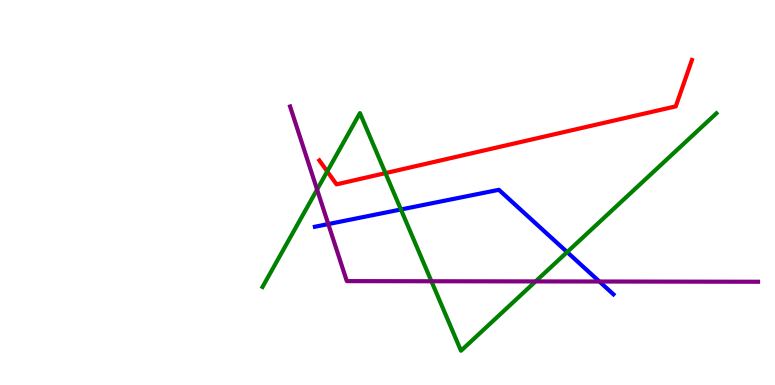[{'lines': ['blue', 'red'], 'intersections': []}, {'lines': ['green', 'red'], 'intersections': [{'x': 4.22, 'y': 5.55}, {'x': 4.97, 'y': 5.5}]}, {'lines': ['purple', 'red'], 'intersections': []}, {'lines': ['blue', 'green'], 'intersections': [{'x': 5.17, 'y': 4.56}, {'x': 7.32, 'y': 3.45}]}, {'lines': ['blue', 'purple'], 'intersections': [{'x': 4.24, 'y': 4.18}, {'x': 7.73, 'y': 2.69}]}, {'lines': ['green', 'purple'], 'intersections': [{'x': 4.09, 'y': 5.08}, {'x': 5.57, 'y': 2.69}, {'x': 6.91, 'y': 2.69}]}]